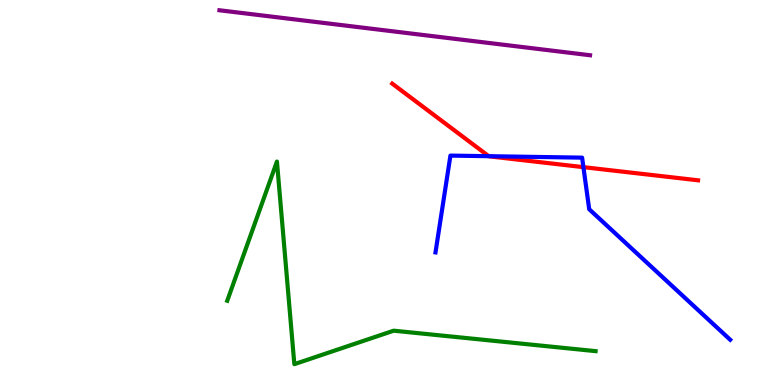[{'lines': ['blue', 'red'], 'intersections': [{'x': 6.31, 'y': 5.94}, {'x': 7.53, 'y': 5.66}]}, {'lines': ['green', 'red'], 'intersections': []}, {'lines': ['purple', 'red'], 'intersections': []}, {'lines': ['blue', 'green'], 'intersections': []}, {'lines': ['blue', 'purple'], 'intersections': []}, {'lines': ['green', 'purple'], 'intersections': []}]